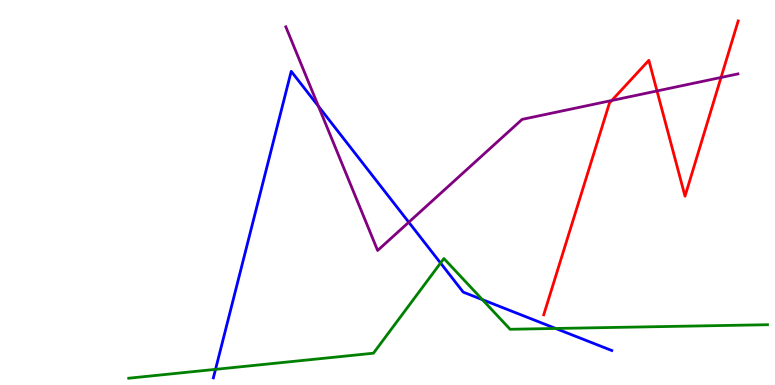[{'lines': ['blue', 'red'], 'intersections': []}, {'lines': ['green', 'red'], 'intersections': []}, {'lines': ['purple', 'red'], 'intersections': [{'x': 7.89, 'y': 7.39}, {'x': 8.48, 'y': 7.64}, {'x': 9.3, 'y': 7.99}]}, {'lines': ['blue', 'green'], 'intersections': [{'x': 2.78, 'y': 0.407}, {'x': 5.68, 'y': 3.17}, {'x': 6.22, 'y': 2.22}, {'x': 7.17, 'y': 1.47}]}, {'lines': ['blue', 'purple'], 'intersections': [{'x': 4.11, 'y': 7.24}, {'x': 5.27, 'y': 4.23}]}, {'lines': ['green', 'purple'], 'intersections': []}]